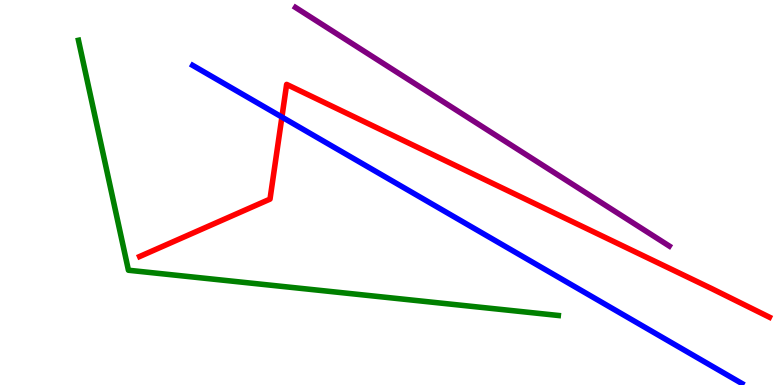[{'lines': ['blue', 'red'], 'intersections': [{'x': 3.64, 'y': 6.96}]}, {'lines': ['green', 'red'], 'intersections': []}, {'lines': ['purple', 'red'], 'intersections': []}, {'lines': ['blue', 'green'], 'intersections': []}, {'lines': ['blue', 'purple'], 'intersections': []}, {'lines': ['green', 'purple'], 'intersections': []}]